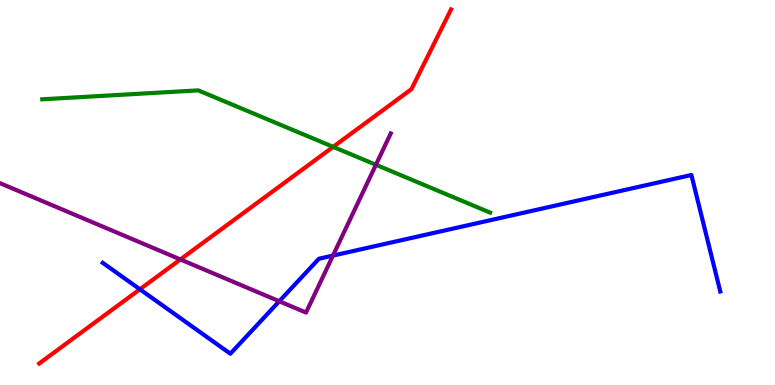[{'lines': ['blue', 'red'], 'intersections': [{'x': 1.81, 'y': 2.49}]}, {'lines': ['green', 'red'], 'intersections': [{'x': 4.3, 'y': 6.19}]}, {'lines': ['purple', 'red'], 'intersections': [{'x': 2.33, 'y': 3.26}]}, {'lines': ['blue', 'green'], 'intersections': []}, {'lines': ['blue', 'purple'], 'intersections': [{'x': 3.6, 'y': 2.18}, {'x': 4.3, 'y': 3.36}]}, {'lines': ['green', 'purple'], 'intersections': [{'x': 4.85, 'y': 5.72}]}]